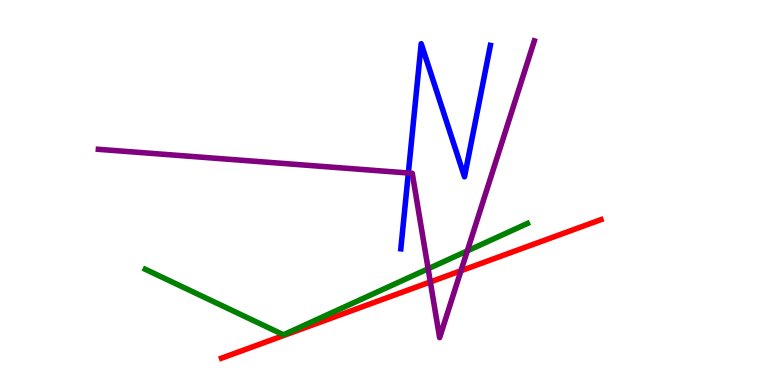[{'lines': ['blue', 'red'], 'intersections': []}, {'lines': ['green', 'red'], 'intersections': []}, {'lines': ['purple', 'red'], 'intersections': [{'x': 5.55, 'y': 2.68}, {'x': 5.95, 'y': 2.97}]}, {'lines': ['blue', 'green'], 'intersections': []}, {'lines': ['blue', 'purple'], 'intersections': [{'x': 5.27, 'y': 5.51}]}, {'lines': ['green', 'purple'], 'intersections': [{'x': 5.52, 'y': 3.02}, {'x': 6.03, 'y': 3.48}]}]